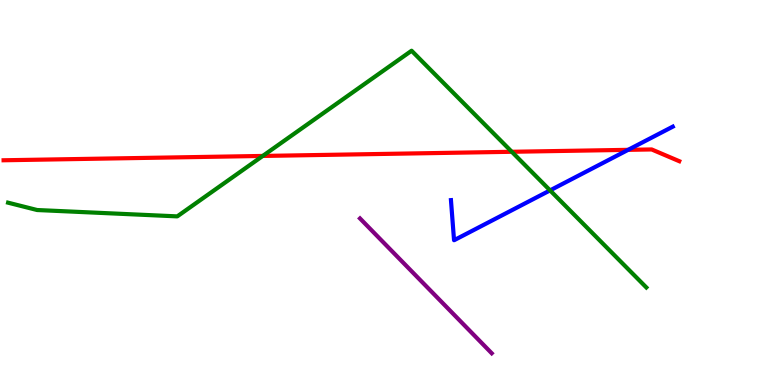[{'lines': ['blue', 'red'], 'intersections': [{'x': 8.11, 'y': 6.11}]}, {'lines': ['green', 'red'], 'intersections': [{'x': 3.39, 'y': 5.95}, {'x': 6.6, 'y': 6.06}]}, {'lines': ['purple', 'red'], 'intersections': []}, {'lines': ['blue', 'green'], 'intersections': [{'x': 7.1, 'y': 5.06}]}, {'lines': ['blue', 'purple'], 'intersections': []}, {'lines': ['green', 'purple'], 'intersections': []}]